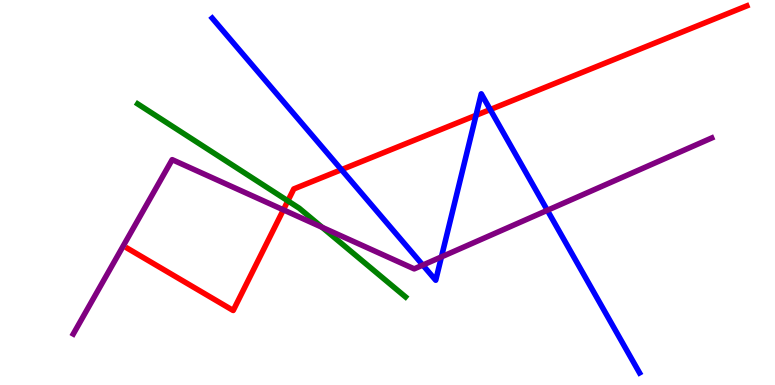[{'lines': ['blue', 'red'], 'intersections': [{'x': 4.41, 'y': 5.59}, {'x': 6.14, 'y': 7.01}, {'x': 6.33, 'y': 7.15}]}, {'lines': ['green', 'red'], 'intersections': [{'x': 3.71, 'y': 4.78}]}, {'lines': ['purple', 'red'], 'intersections': [{'x': 3.66, 'y': 4.55}]}, {'lines': ['blue', 'green'], 'intersections': []}, {'lines': ['blue', 'purple'], 'intersections': [{'x': 5.46, 'y': 3.11}, {'x': 5.7, 'y': 3.33}, {'x': 7.06, 'y': 4.54}]}, {'lines': ['green', 'purple'], 'intersections': [{'x': 4.16, 'y': 4.1}]}]